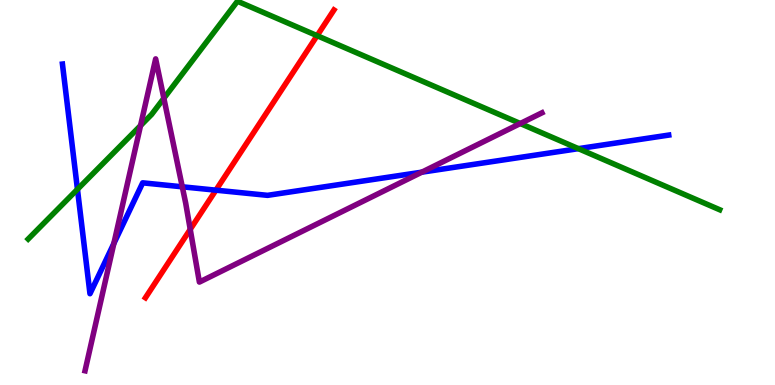[{'lines': ['blue', 'red'], 'intersections': [{'x': 2.79, 'y': 5.06}]}, {'lines': ['green', 'red'], 'intersections': [{'x': 4.09, 'y': 9.07}]}, {'lines': ['purple', 'red'], 'intersections': [{'x': 2.45, 'y': 4.04}]}, {'lines': ['blue', 'green'], 'intersections': [{'x': 0.999, 'y': 5.08}, {'x': 7.46, 'y': 6.14}]}, {'lines': ['blue', 'purple'], 'intersections': [{'x': 1.47, 'y': 3.68}, {'x': 2.35, 'y': 5.15}, {'x': 5.44, 'y': 5.53}]}, {'lines': ['green', 'purple'], 'intersections': [{'x': 1.81, 'y': 6.74}, {'x': 2.11, 'y': 7.45}, {'x': 6.71, 'y': 6.79}]}]